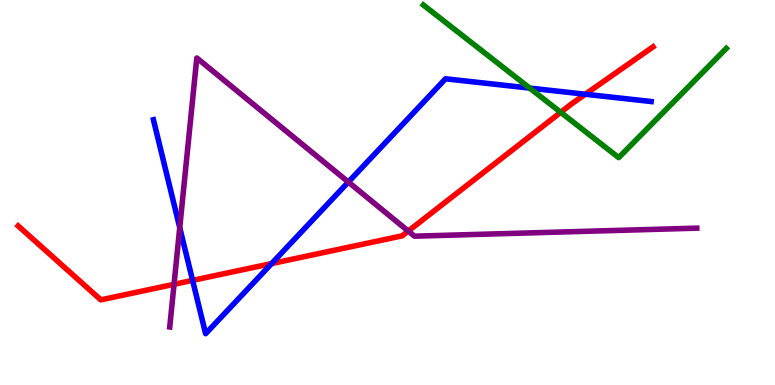[{'lines': ['blue', 'red'], 'intersections': [{'x': 2.49, 'y': 2.72}, {'x': 3.5, 'y': 3.15}, {'x': 7.55, 'y': 7.55}]}, {'lines': ['green', 'red'], 'intersections': [{'x': 7.23, 'y': 7.08}]}, {'lines': ['purple', 'red'], 'intersections': [{'x': 2.25, 'y': 2.62}, {'x': 5.27, 'y': 4.0}]}, {'lines': ['blue', 'green'], 'intersections': [{'x': 6.84, 'y': 7.71}]}, {'lines': ['blue', 'purple'], 'intersections': [{'x': 2.32, 'y': 4.09}, {'x': 4.49, 'y': 5.27}]}, {'lines': ['green', 'purple'], 'intersections': []}]